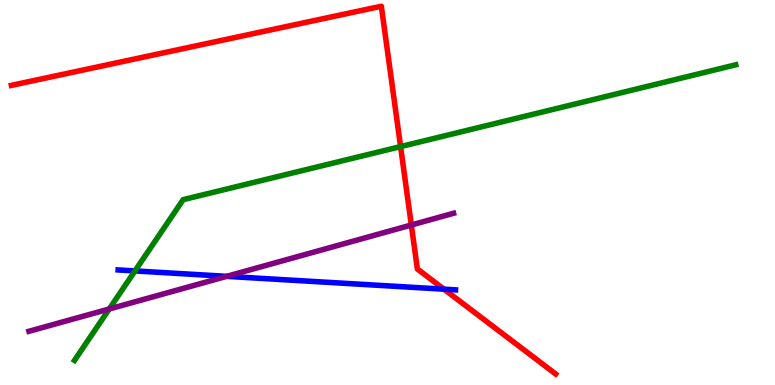[{'lines': ['blue', 'red'], 'intersections': [{'x': 5.73, 'y': 2.49}]}, {'lines': ['green', 'red'], 'intersections': [{'x': 5.17, 'y': 6.19}]}, {'lines': ['purple', 'red'], 'intersections': [{'x': 5.31, 'y': 4.16}]}, {'lines': ['blue', 'green'], 'intersections': [{'x': 1.74, 'y': 2.96}]}, {'lines': ['blue', 'purple'], 'intersections': [{'x': 2.92, 'y': 2.82}]}, {'lines': ['green', 'purple'], 'intersections': [{'x': 1.41, 'y': 1.97}]}]